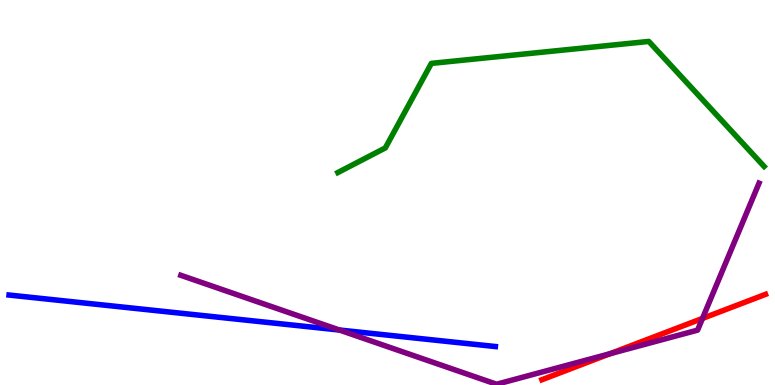[{'lines': ['blue', 'red'], 'intersections': []}, {'lines': ['green', 'red'], 'intersections': []}, {'lines': ['purple', 'red'], 'intersections': [{'x': 7.87, 'y': 0.813}, {'x': 9.06, 'y': 1.73}]}, {'lines': ['blue', 'green'], 'intersections': []}, {'lines': ['blue', 'purple'], 'intersections': [{'x': 4.38, 'y': 1.43}]}, {'lines': ['green', 'purple'], 'intersections': []}]